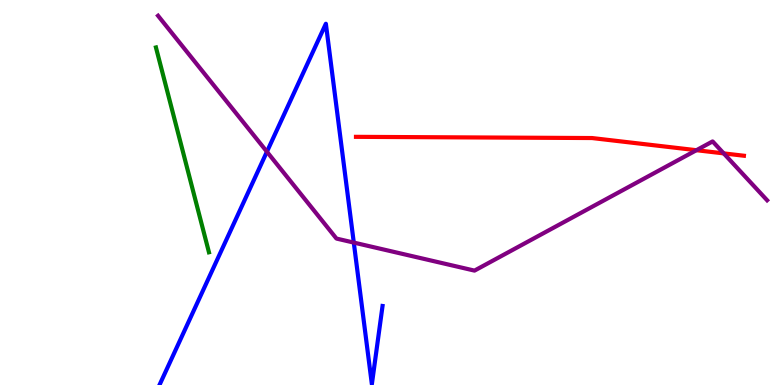[{'lines': ['blue', 'red'], 'intersections': []}, {'lines': ['green', 'red'], 'intersections': []}, {'lines': ['purple', 'red'], 'intersections': [{'x': 8.99, 'y': 6.1}, {'x': 9.34, 'y': 6.02}]}, {'lines': ['blue', 'green'], 'intersections': []}, {'lines': ['blue', 'purple'], 'intersections': [{'x': 3.44, 'y': 6.06}, {'x': 4.57, 'y': 3.7}]}, {'lines': ['green', 'purple'], 'intersections': []}]